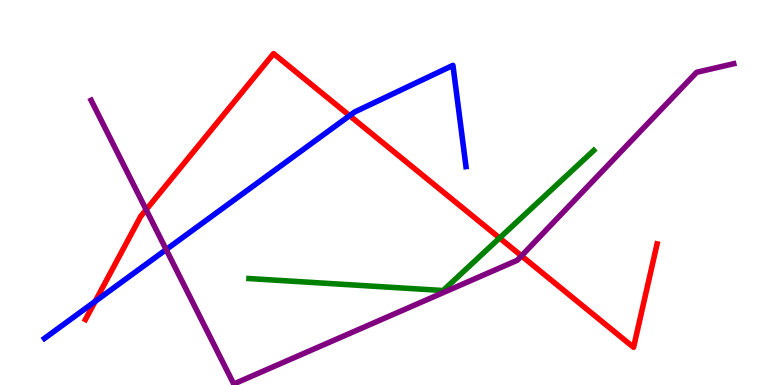[{'lines': ['blue', 'red'], 'intersections': [{'x': 1.23, 'y': 2.17}, {'x': 4.51, 'y': 7.0}]}, {'lines': ['green', 'red'], 'intersections': [{'x': 6.45, 'y': 3.82}]}, {'lines': ['purple', 'red'], 'intersections': [{'x': 1.89, 'y': 4.55}, {'x': 6.73, 'y': 3.35}]}, {'lines': ['blue', 'green'], 'intersections': []}, {'lines': ['blue', 'purple'], 'intersections': [{'x': 2.14, 'y': 3.52}]}, {'lines': ['green', 'purple'], 'intersections': []}]